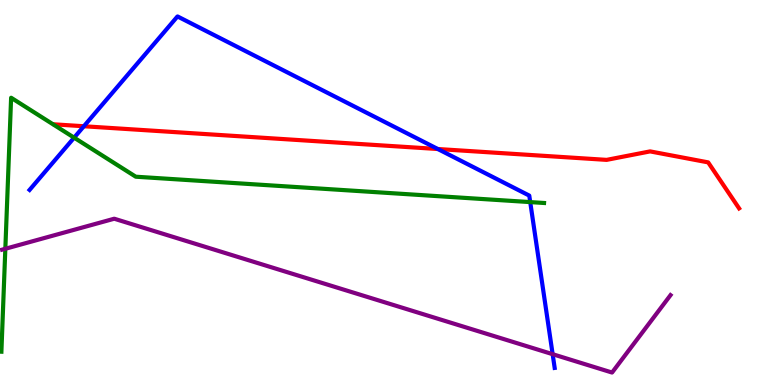[{'lines': ['blue', 'red'], 'intersections': [{'x': 1.08, 'y': 6.72}, {'x': 5.65, 'y': 6.13}]}, {'lines': ['green', 'red'], 'intersections': []}, {'lines': ['purple', 'red'], 'intersections': []}, {'lines': ['blue', 'green'], 'intersections': [{'x': 0.957, 'y': 6.42}, {'x': 6.84, 'y': 4.75}]}, {'lines': ['blue', 'purple'], 'intersections': [{'x': 7.13, 'y': 0.8}]}, {'lines': ['green', 'purple'], 'intersections': [{'x': 0.0688, 'y': 3.54}]}]